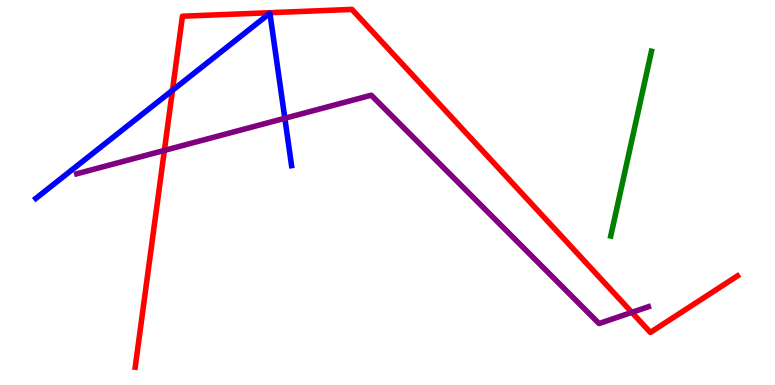[{'lines': ['blue', 'red'], 'intersections': [{'x': 2.23, 'y': 7.65}]}, {'lines': ['green', 'red'], 'intersections': []}, {'lines': ['purple', 'red'], 'intersections': [{'x': 2.12, 'y': 6.09}, {'x': 8.15, 'y': 1.89}]}, {'lines': ['blue', 'green'], 'intersections': []}, {'lines': ['blue', 'purple'], 'intersections': [{'x': 3.68, 'y': 6.93}]}, {'lines': ['green', 'purple'], 'intersections': []}]